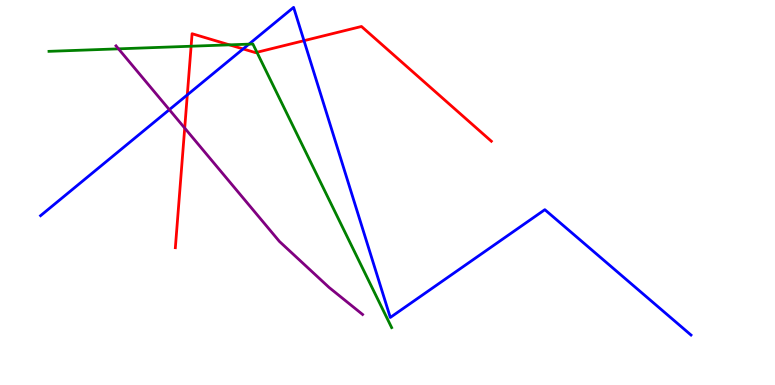[{'lines': ['blue', 'red'], 'intersections': [{'x': 2.42, 'y': 7.54}, {'x': 3.14, 'y': 8.73}, {'x': 3.92, 'y': 8.94}]}, {'lines': ['green', 'red'], 'intersections': [{'x': 2.47, 'y': 8.8}, {'x': 2.96, 'y': 8.84}, {'x': 3.32, 'y': 8.64}]}, {'lines': ['purple', 'red'], 'intersections': [{'x': 2.38, 'y': 6.67}]}, {'lines': ['blue', 'green'], 'intersections': [{'x': 3.21, 'y': 8.85}]}, {'lines': ['blue', 'purple'], 'intersections': [{'x': 2.18, 'y': 7.15}]}, {'lines': ['green', 'purple'], 'intersections': [{'x': 1.53, 'y': 8.73}]}]